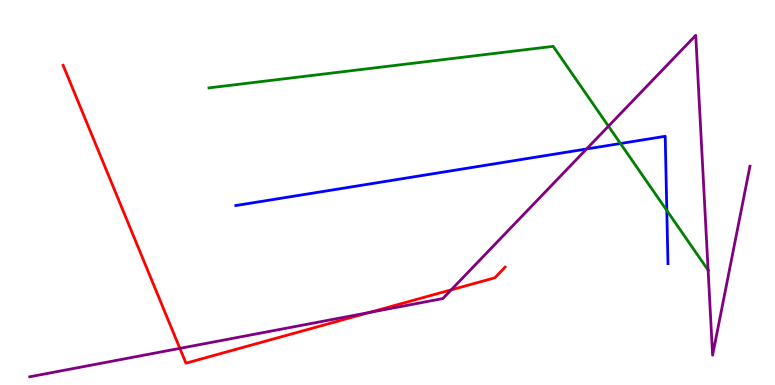[{'lines': ['blue', 'red'], 'intersections': []}, {'lines': ['green', 'red'], 'intersections': []}, {'lines': ['purple', 'red'], 'intersections': [{'x': 2.32, 'y': 0.952}, {'x': 4.76, 'y': 1.88}, {'x': 5.82, 'y': 2.47}]}, {'lines': ['blue', 'green'], 'intersections': [{'x': 8.01, 'y': 6.27}, {'x': 8.6, 'y': 4.53}]}, {'lines': ['blue', 'purple'], 'intersections': [{'x': 7.57, 'y': 6.13}]}, {'lines': ['green', 'purple'], 'intersections': [{'x': 7.85, 'y': 6.72}, {'x': 9.14, 'y': 2.98}]}]